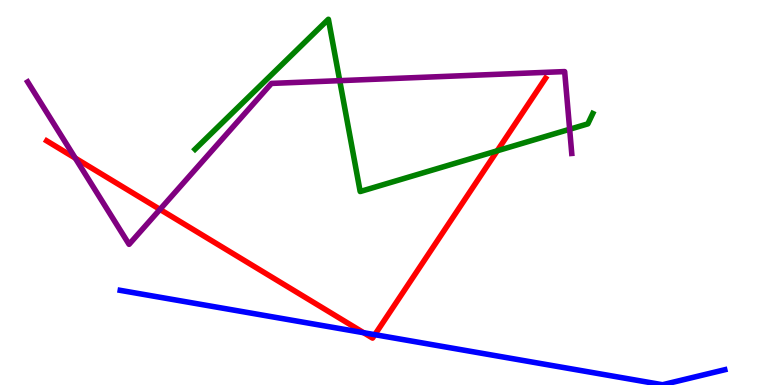[{'lines': ['blue', 'red'], 'intersections': [{'x': 4.69, 'y': 1.36}, {'x': 4.84, 'y': 1.31}]}, {'lines': ['green', 'red'], 'intersections': [{'x': 6.42, 'y': 6.08}]}, {'lines': ['purple', 'red'], 'intersections': [{'x': 0.971, 'y': 5.89}, {'x': 2.06, 'y': 4.56}]}, {'lines': ['blue', 'green'], 'intersections': []}, {'lines': ['blue', 'purple'], 'intersections': []}, {'lines': ['green', 'purple'], 'intersections': [{'x': 4.38, 'y': 7.9}, {'x': 7.35, 'y': 6.64}]}]